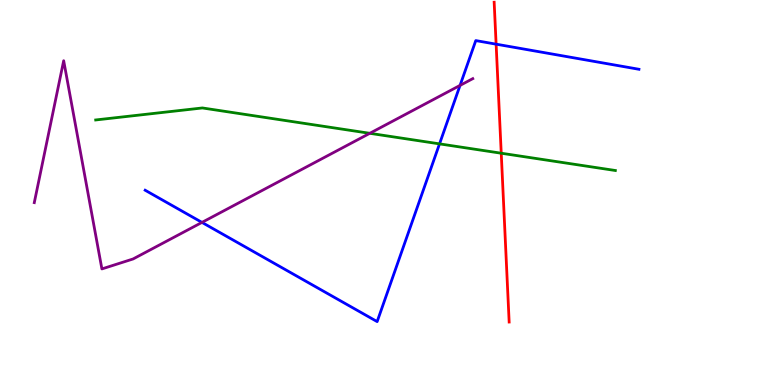[{'lines': ['blue', 'red'], 'intersections': [{'x': 6.4, 'y': 8.85}]}, {'lines': ['green', 'red'], 'intersections': [{'x': 6.47, 'y': 6.02}]}, {'lines': ['purple', 'red'], 'intersections': []}, {'lines': ['blue', 'green'], 'intersections': [{'x': 5.67, 'y': 6.26}]}, {'lines': ['blue', 'purple'], 'intersections': [{'x': 2.61, 'y': 4.22}, {'x': 5.94, 'y': 7.78}]}, {'lines': ['green', 'purple'], 'intersections': [{'x': 4.77, 'y': 6.54}]}]